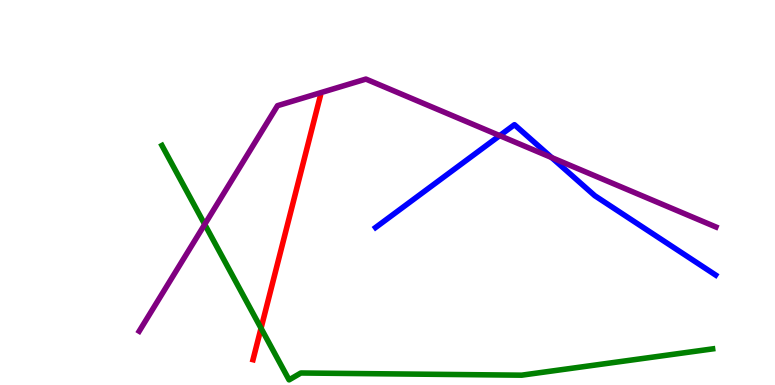[{'lines': ['blue', 'red'], 'intersections': []}, {'lines': ['green', 'red'], 'intersections': [{'x': 3.37, 'y': 1.47}]}, {'lines': ['purple', 'red'], 'intersections': []}, {'lines': ['blue', 'green'], 'intersections': []}, {'lines': ['blue', 'purple'], 'intersections': [{'x': 6.45, 'y': 6.48}, {'x': 7.12, 'y': 5.91}]}, {'lines': ['green', 'purple'], 'intersections': [{'x': 2.64, 'y': 4.17}]}]